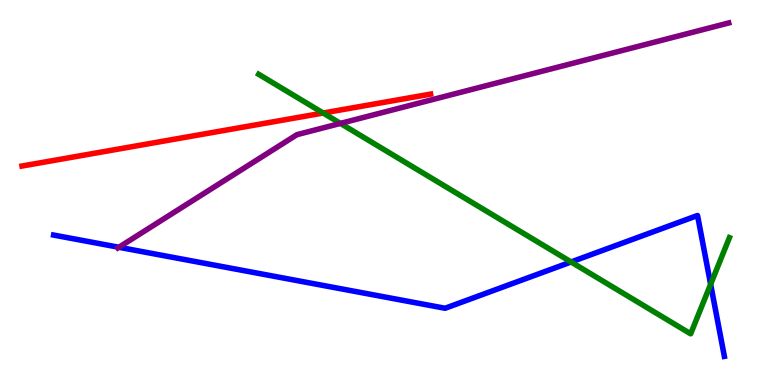[{'lines': ['blue', 'red'], 'intersections': []}, {'lines': ['green', 'red'], 'intersections': [{'x': 4.17, 'y': 7.06}]}, {'lines': ['purple', 'red'], 'intersections': []}, {'lines': ['blue', 'green'], 'intersections': [{'x': 7.37, 'y': 3.2}, {'x': 9.17, 'y': 2.62}]}, {'lines': ['blue', 'purple'], 'intersections': [{'x': 1.53, 'y': 3.58}]}, {'lines': ['green', 'purple'], 'intersections': [{'x': 4.39, 'y': 6.79}]}]